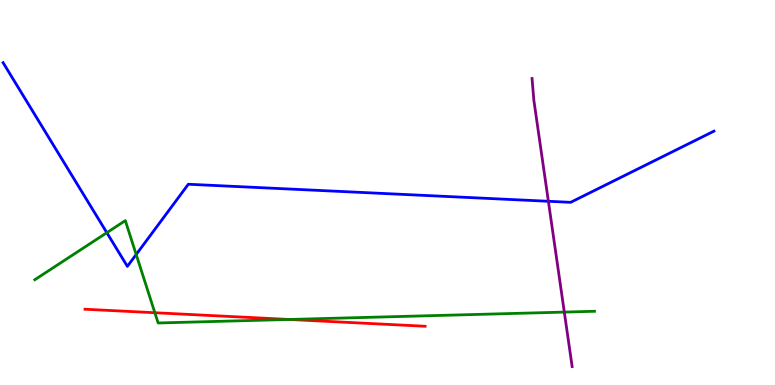[{'lines': ['blue', 'red'], 'intersections': []}, {'lines': ['green', 'red'], 'intersections': [{'x': 2.0, 'y': 1.88}, {'x': 3.73, 'y': 1.7}]}, {'lines': ['purple', 'red'], 'intersections': []}, {'lines': ['blue', 'green'], 'intersections': [{'x': 1.38, 'y': 3.96}, {'x': 1.76, 'y': 3.39}]}, {'lines': ['blue', 'purple'], 'intersections': [{'x': 7.08, 'y': 4.77}]}, {'lines': ['green', 'purple'], 'intersections': [{'x': 7.28, 'y': 1.89}]}]